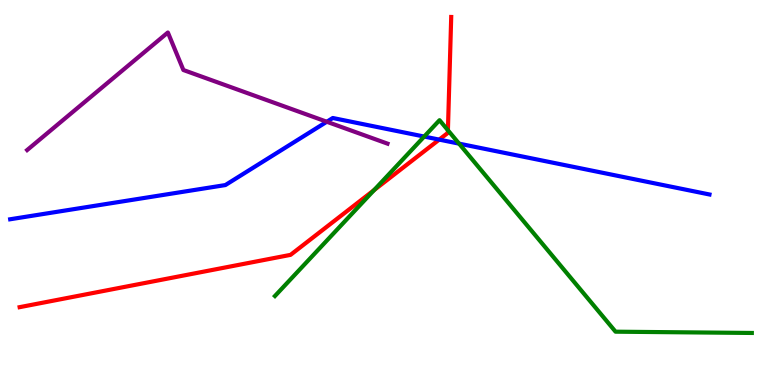[{'lines': ['blue', 'red'], 'intersections': [{'x': 5.67, 'y': 6.37}]}, {'lines': ['green', 'red'], 'intersections': [{'x': 4.83, 'y': 5.06}, {'x': 5.78, 'y': 6.62}]}, {'lines': ['purple', 'red'], 'intersections': []}, {'lines': ['blue', 'green'], 'intersections': [{'x': 5.47, 'y': 6.45}, {'x': 5.92, 'y': 6.27}]}, {'lines': ['blue', 'purple'], 'intersections': [{'x': 4.22, 'y': 6.84}]}, {'lines': ['green', 'purple'], 'intersections': []}]